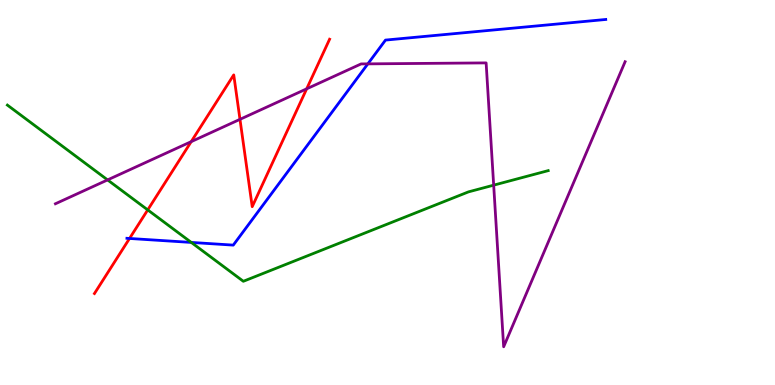[{'lines': ['blue', 'red'], 'intersections': [{'x': 1.67, 'y': 3.81}]}, {'lines': ['green', 'red'], 'intersections': [{'x': 1.91, 'y': 4.55}]}, {'lines': ['purple', 'red'], 'intersections': [{'x': 2.47, 'y': 6.32}, {'x': 3.1, 'y': 6.9}, {'x': 3.96, 'y': 7.69}]}, {'lines': ['blue', 'green'], 'intersections': [{'x': 2.47, 'y': 3.7}]}, {'lines': ['blue', 'purple'], 'intersections': [{'x': 4.75, 'y': 8.34}]}, {'lines': ['green', 'purple'], 'intersections': [{'x': 1.39, 'y': 5.33}, {'x': 6.37, 'y': 5.19}]}]